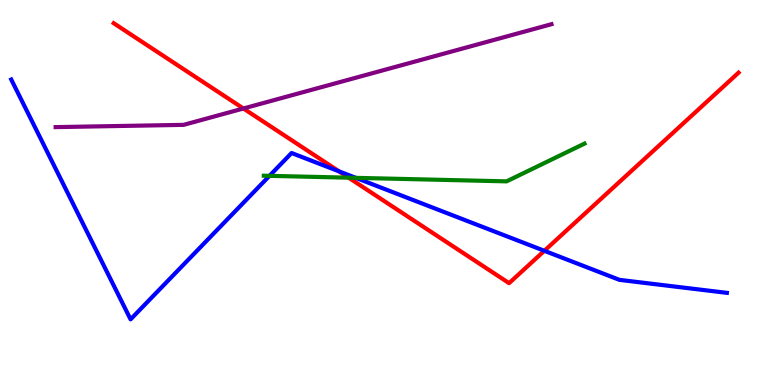[{'lines': ['blue', 'red'], 'intersections': [{'x': 4.37, 'y': 5.55}, {'x': 7.02, 'y': 3.49}]}, {'lines': ['green', 'red'], 'intersections': [{'x': 4.5, 'y': 5.38}]}, {'lines': ['purple', 'red'], 'intersections': [{'x': 3.14, 'y': 7.18}]}, {'lines': ['blue', 'green'], 'intersections': [{'x': 3.48, 'y': 5.43}, {'x': 4.59, 'y': 5.38}]}, {'lines': ['blue', 'purple'], 'intersections': []}, {'lines': ['green', 'purple'], 'intersections': []}]